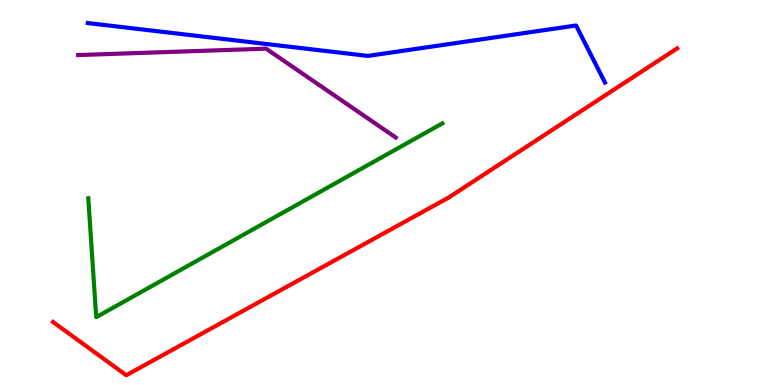[{'lines': ['blue', 'red'], 'intersections': []}, {'lines': ['green', 'red'], 'intersections': []}, {'lines': ['purple', 'red'], 'intersections': []}, {'lines': ['blue', 'green'], 'intersections': []}, {'lines': ['blue', 'purple'], 'intersections': []}, {'lines': ['green', 'purple'], 'intersections': []}]